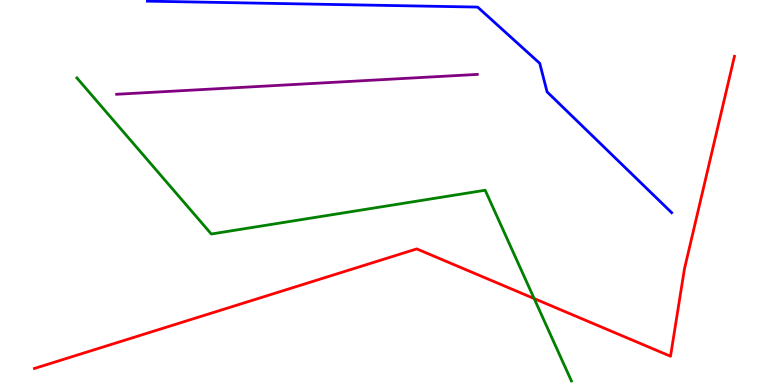[{'lines': ['blue', 'red'], 'intersections': []}, {'lines': ['green', 'red'], 'intersections': [{'x': 6.89, 'y': 2.25}]}, {'lines': ['purple', 'red'], 'intersections': []}, {'lines': ['blue', 'green'], 'intersections': []}, {'lines': ['blue', 'purple'], 'intersections': []}, {'lines': ['green', 'purple'], 'intersections': []}]